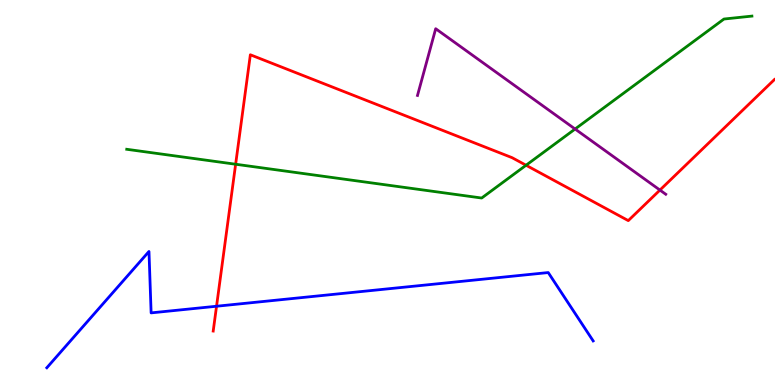[{'lines': ['blue', 'red'], 'intersections': [{'x': 2.79, 'y': 2.05}]}, {'lines': ['green', 'red'], 'intersections': [{'x': 3.04, 'y': 5.73}, {'x': 6.79, 'y': 5.71}]}, {'lines': ['purple', 'red'], 'intersections': [{'x': 8.52, 'y': 5.06}]}, {'lines': ['blue', 'green'], 'intersections': []}, {'lines': ['blue', 'purple'], 'intersections': []}, {'lines': ['green', 'purple'], 'intersections': [{'x': 7.42, 'y': 6.65}]}]